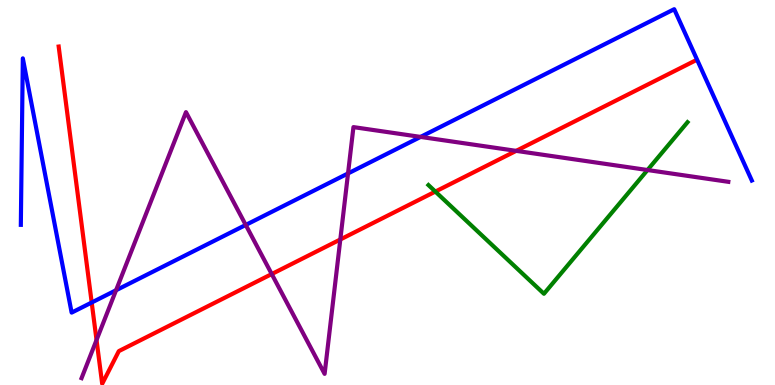[{'lines': ['blue', 'red'], 'intersections': [{'x': 1.18, 'y': 2.14}]}, {'lines': ['green', 'red'], 'intersections': [{'x': 5.62, 'y': 5.02}]}, {'lines': ['purple', 'red'], 'intersections': [{'x': 1.25, 'y': 1.17}, {'x': 3.51, 'y': 2.88}, {'x': 4.39, 'y': 3.78}, {'x': 6.66, 'y': 6.08}]}, {'lines': ['blue', 'green'], 'intersections': []}, {'lines': ['blue', 'purple'], 'intersections': [{'x': 1.5, 'y': 2.46}, {'x': 3.17, 'y': 4.16}, {'x': 4.49, 'y': 5.5}, {'x': 5.43, 'y': 6.44}]}, {'lines': ['green', 'purple'], 'intersections': [{'x': 8.35, 'y': 5.58}]}]